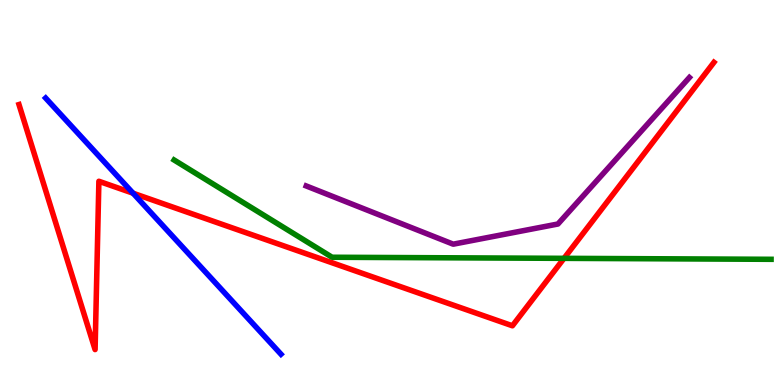[{'lines': ['blue', 'red'], 'intersections': [{'x': 1.72, 'y': 4.98}]}, {'lines': ['green', 'red'], 'intersections': [{'x': 7.28, 'y': 3.29}]}, {'lines': ['purple', 'red'], 'intersections': []}, {'lines': ['blue', 'green'], 'intersections': []}, {'lines': ['blue', 'purple'], 'intersections': []}, {'lines': ['green', 'purple'], 'intersections': []}]